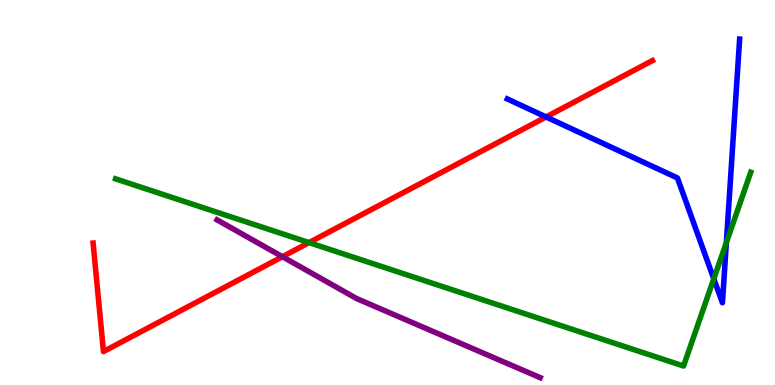[{'lines': ['blue', 'red'], 'intersections': [{'x': 7.05, 'y': 6.96}]}, {'lines': ['green', 'red'], 'intersections': [{'x': 3.99, 'y': 3.7}]}, {'lines': ['purple', 'red'], 'intersections': [{'x': 3.64, 'y': 3.33}]}, {'lines': ['blue', 'green'], 'intersections': [{'x': 9.21, 'y': 2.76}, {'x': 9.37, 'y': 3.7}]}, {'lines': ['blue', 'purple'], 'intersections': []}, {'lines': ['green', 'purple'], 'intersections': []}]